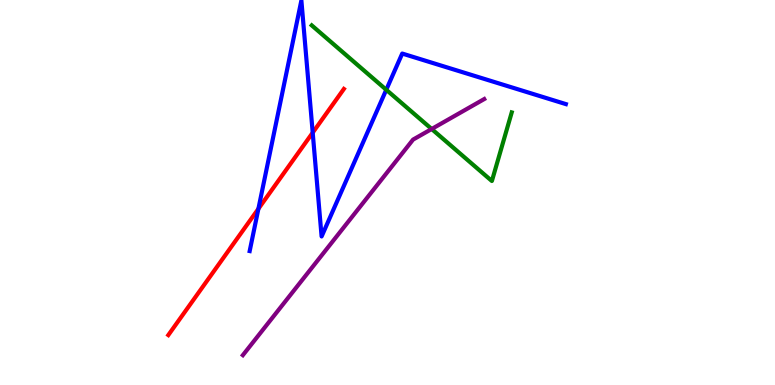[{'lines': ['blue', 'red'], 'intersections': [{'x': 3.33, 'y': 4.58}, {'x': 4.03, 'y': 6.55}]}, {'lines': ['green', 'red'], 'intersections': []}, {'lines': ['purple', 'red'], 'intersections': []}, {'lines': ['blue', 'green'], 'intersections': [{'x': 4.98, 'y': 7.67}]}, {'lines': ['blue', 'purple'], 'intersections': []}, {'lines': ['green', 'purple'], 'intersections': [{'x': 5.57, 'y': 6.65}]}]